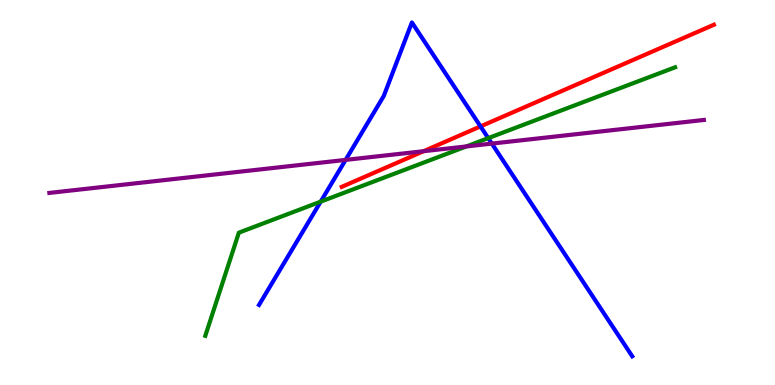[{'lines': ['blue', 'red'], 'intersections': [{'x': 6.2, 'y': 6.72}]}, {'lines': ['green', 'red'], 'intersections': []}, {'lines': ['purple', 'red'], 'intersections': [{'x': 5.47, 'y': 6.07}]}, {'lines': ['blue', 'green'], 'intersections': [{'x': 4.14, 'y': 4.76}, {'x': 6.3, 'y': 6.41}]}, {'lines': ['blue', 'purple'], 'intersections': [{'x': 4.46, 'y': 5.85}, {'x': 6.35, 'y': 6.27}]}, {'lines': ['green', 'purple'], 'intersections': [{'x': 6.02, 'y': 6.2}]}]